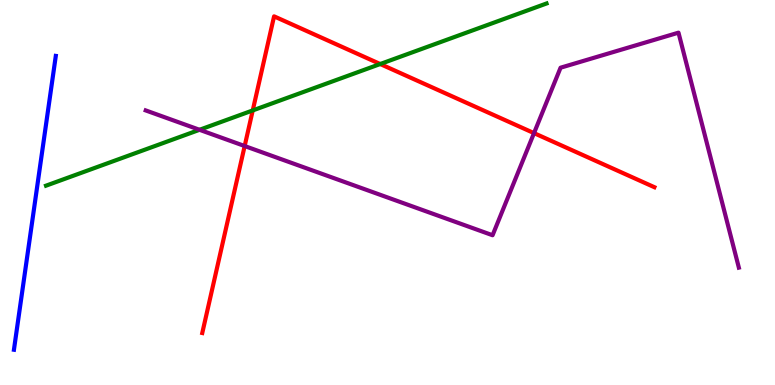[{'lines': ['blue', 'red'], 'intersections': []}, {'lines': ['green', 'red'], 'intersections': [{'x': 3.26, 'y': 7.13}, {'x': 4.91, 'y': 8.34}]}, {'lines': ['purple', 'red'], 'intersections': [{'x': 3.16, 'y': 6.21}, {'x': 6.89, 'y': 6.54}]}, {'lines': ['blue', 'green'], 'intersections': []}, {'lines': ['blue', 'purple'], 'intersections': []}, {'lines': ['green', 'purple'], 'intersections': [{'x': 2.57, 'y': 6.63}]}]